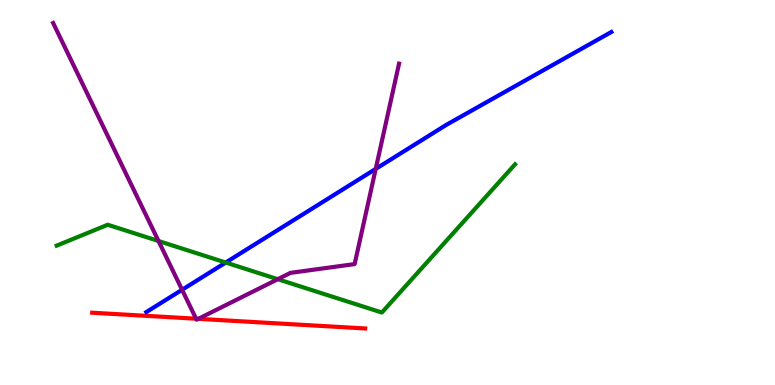[{'lines': ['blue', 'red'], 'intersections': []}, {'lines': ['green', 'red'], 'intersections': []}, {'lines': ['purple', 'red'], 'intersections': [{'x': 2.53, 'y': 1.72}, {'x': 2.56, 'y': 1.72}]}, {'lines': ['blue', 'green'], 'intersections': [{'x': 2.91, 'y': 3.18}]}, {'lines': ['blue', 'purple'], 'intersections': [{'x': 2.35, 'y': 2.47}, {'x': 4.85, 'y': 5.61}]}, {'lines': ['green', 'purple'], 'intersections': [{'x': 2.05, 'y': 3.74}, {'x': 3.58, 'y': 2.75}]}]